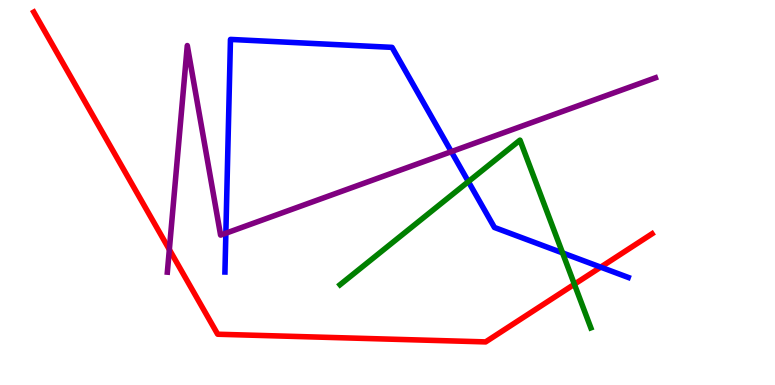[{'lines': ['blue', 'red'], 'intersections': [{'x': 7.75, 'y': 3.06}]}, {'lines': ['green', 'red'], 'intersections': [{'x': 7.41, 'y': 2.62}]}, {'lines': ['purple', 'red'], 'intersections': [{'x': 2.19, 'y': 3.52}]}, {'lines': ['blue', 'green'], 'intersections': [{'x': 6.04, 'y': 5.28}, {'x': 7.26, 'y': 3.43}]}, {'lines': ['blue', 'purple'], 'intersections': [{'x': 2.91, 'y': 3.94}, {'x': 5.82, 'y': 6.06}]}, {'lines': ['green', 'purple'], 'intersections': []}]